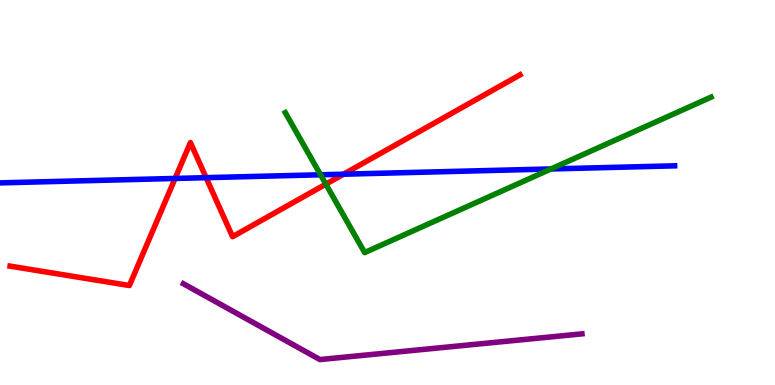[{'lines': ['blue', 'red'], 'intersections': [{'x': 2.26, 'y': 5.36}, {'x': 2.66, 'y': 5.39}, {'x': 4.43, 'y': 5.48}]}, {'lines': ['green', 'red'], 'intersections': [{'x': 4.2, 'y': 5.22}]}, {'lines': ['purple', 'red'], 'intersections': []}, {'lines': ['blue', 'green'], 'intersections': [{'x': 4.14, 'y': 5.46}, {'x': 7.11, 'y': 5.61}]}, {'lines': ['blue', 'purple'], 'intersections': []}, {'lines': ['green', 'purple'], 'intersections': []}]